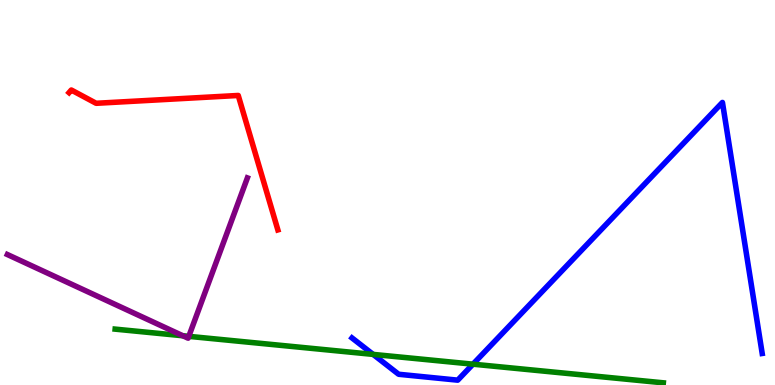[{'lines': ['blue', 'red'], 'intersections': []}, {'lines': ['green', 'red'], 'intersections': []}, {'lines': ['purple', 'red'], 'intersections': []}, {'lines': ['blue', 'green'], 'intersections': [{'x': 4.81, 'y': 0.795}, {'x': 6.1, 'y': 0.541}]}, {'lines': ['blue', 'purple'], 'intersections': []}, {'lines': ['green', 'purple'], 'intersections': [{'x': 2.36, 'y': 1.28}, {'x': 2.44, 'y': 1.26}]}]